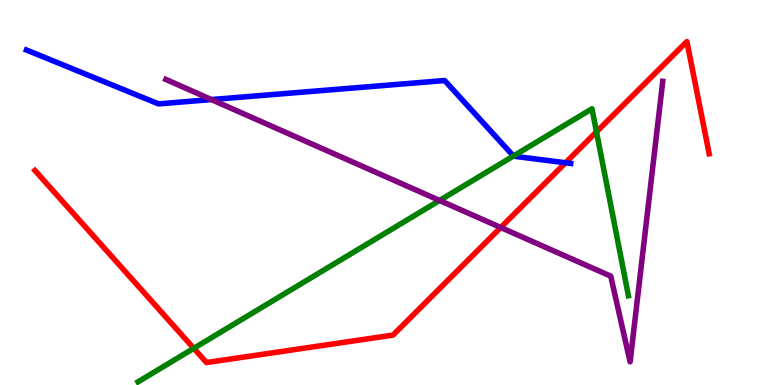[{'lines': ['blue', 'red'], 'intersections': [{'x': 7.3, 'y': 5.77}]}, {'lines': ['green', 'red'], 'intersections': [{'x': 2.5, 'y': 0.953}, {'x': 7.7, 'y': 6.58}]}, {'lines': ['purple', 'red'], 'intersections': [{'x': 6.46, 'y': 4.09}]}, {'lines': ['blue', 'green'], 'intersections': [{'x': 6.63, 'y': 5.95}]}, {'lines': ['blue', 'purple'], 'intersections': [{'x': 2.73, 'y': 7.41}]}, {'lines': ['green', 'purple'], 'intersections': [{'x': 5.67, 'y': 4.79}]}]